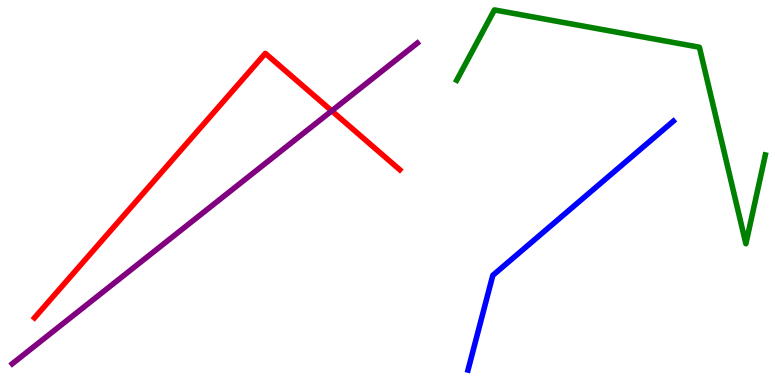[{'lines': ['blue', 'red'], 'intersections': []}, {'lines': ['green', 'red'], 'intersections': []}, {'lines': ['purple', 'red'], 'intersections': [{'x': 4.28, 'y': 7.12}]}, {'lines': ['blue', 'green'], 'intersections': []}, {'lines': ['blue', 'purple'], 'intersections': []}, {'lines': ['green', 'purple'], 'intersections': []}]